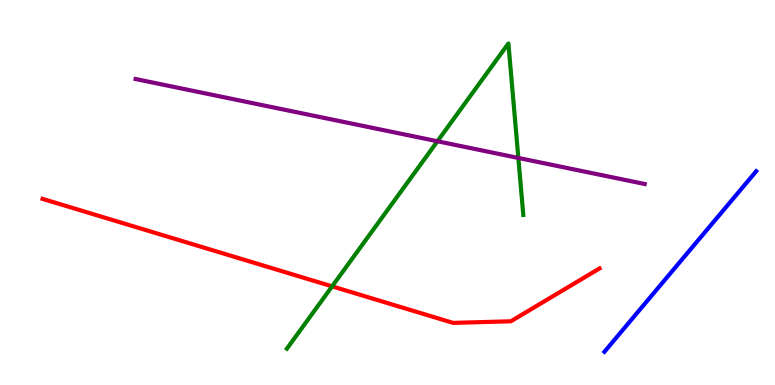[{'lines': ['blue', 'red'], 'intersections': []}, {'lines': ['green', 'red'], 'intersections': [{'x': 4.29, 'y': 2.56}]}, {'lines': ['purple', 'red'], 'intersections': []}, {'lines': ['blue', 'green'], 'intersections': []}, {'lines': ['blue', 'purple'], 'intersections': []}, {'lines': ['green', 'purple'], 'intersections': [{'x': 5.64, 'y': 6.33}, {'x': 6.69, 'y': 5.9}]}]